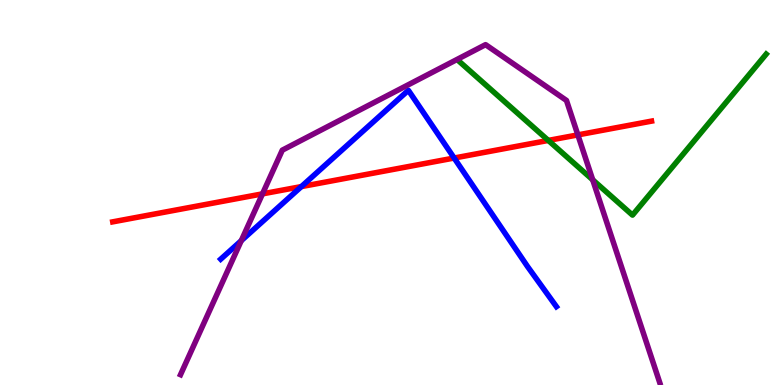[{'lines': ['blue', 'red'], 'intersections': [{'x': 3.89, 'y': 5.15}, {'x': 5.86, 'y': 5.9}]}, {'lines': ['green', 'red'], 'intersections': [{'x': 7.07, 'y': 6.35}]}, {'lines': ['purple', 'red'], 'intersections': [{'x': 3.39, 'y': 4.96}, {'x': 7.46, 'y': 6.5}]}, {'lines': ['blue', 'green'], 'intersections': []}, {'lines': ['blue', 'purple'], 'intersections': [{'x': 3.11, 'y': 3.75}]}, {'lines': ['green', 'purple'], 'intersections': [{'x': 7.65, 'y': 5.33}]}]